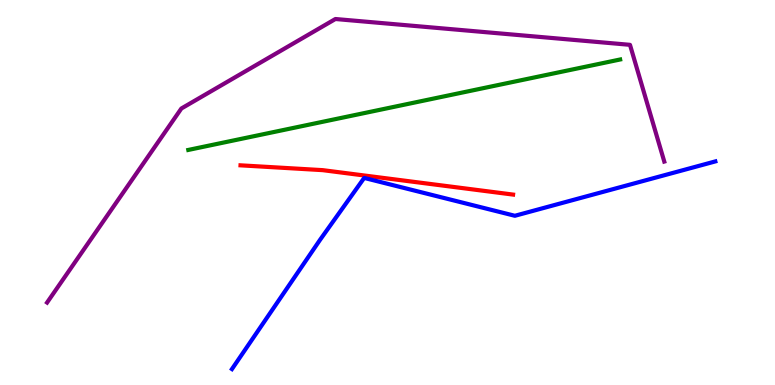[{'lines': ['blue', 'red'], 'intersections': []}, {'lines': ['green', 'red'], 'intersections': []}, {'lines': ['purple', 'red'], 'intersections': []}, {'lines': ['blue', 'green'], 'intersections': []}, {'lines': ['blue', 'purple'], 'intersections': []}, {'lines': ['green', 'purple'], 'intersections': []}]